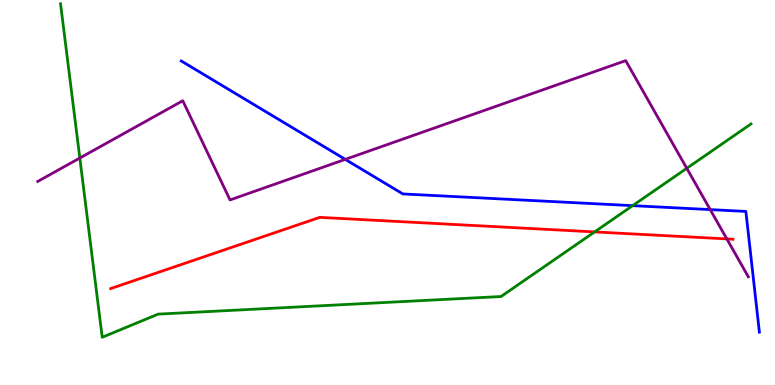[{'lines': ['blue', 'red'], 'intersections': []}, {'lines': ['green', 'red'], 'intersections': [{'x': 7.67, 'y': 3.98}]}, {'lines': ['purple', 'red'], 'intersections': [{'x': 9.38, 'y': 3.79}]}, {'lines': ['blue', 'green'], 'intersections': [{'x': 8.16, 'y': 4.66}]}, {'lines': ['blue', 'purple'], 'intersections': [{'x': 4.46, 'y': 5.86}, {'x': 9.16, 'y': 4.56}]}, {'lines': ['green', 'purple'], 'intersections': [{'x': 1.03, 'y': 5.9}, {'x': 8.86, 'y': 5.63}]}]